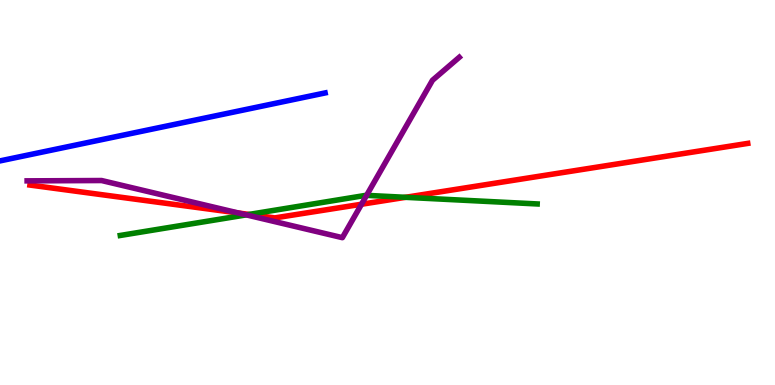[{'lines': ['blue', 'red'], 'intersections': []}, {'lines': ['green', 'red'], 'intersections': [{'x': 3.21, 'y': 4.43}, {'x': 5.23, 'y': 4.87}]}, {'lines': ['purple', 'red'], 'intersections': [{'x': 3.08, 'y': 4.47}, {'x': 4.66, 'y': 4.69}]}, {'lines': ['blue', 'green'], 'intersections': []}, {'lines': ['blue', 'purple'], 'intersections': []}, {'lines': ['green', 'purple'], 'intersections': [{'x': 3.18, 'y': 4.42}, {'x': 4.73, 'y': 4.93}]}]